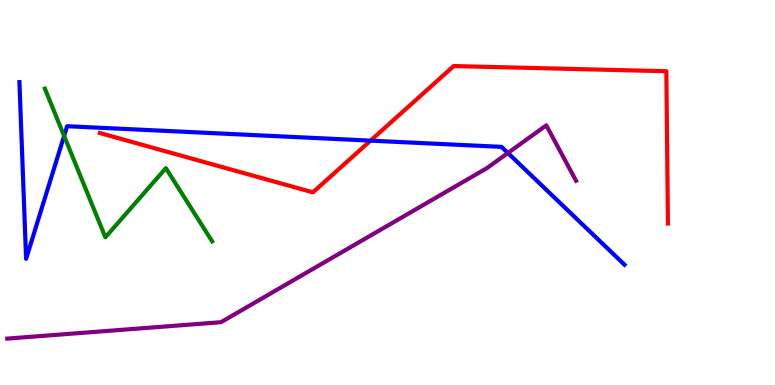[{'lines': ['blue', 'red'], 'intersections': [{'x': 4.78, 'y': 6.35}]}, {'lines': ['green', 'red'], 'intersections': []}, {'lines': ['purple', 'red'], 'intersections': []}, {'lines': ['blue', 'green'], 'intersections': [{'x': 0.827, 'y': 6.47}]}, {'lines': ['blue', 'purple'], 'intersections': [{'x': 6.55, 'y': 6.03}]}, {'lines': ['green', 'purple'], 'intersections': []}]